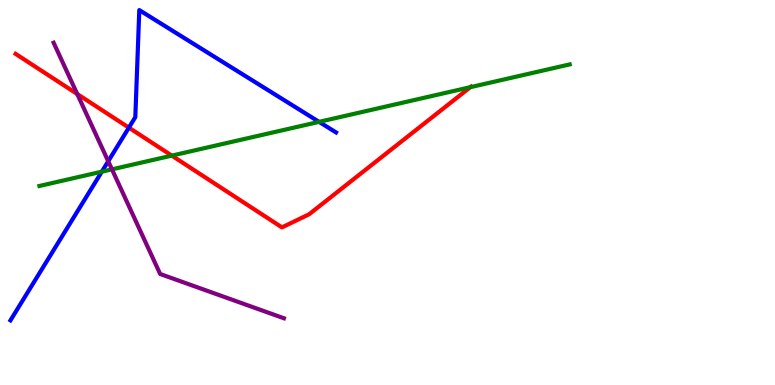[{'lines': ['blue', 'red'], 'intersections': [{'x': 1.66, 'y': 6.68}]}, {'lines': ['green', 'red'], 'intersections': [{'x': 2.22, 'y': 5.96}, {'x': 6.07, 'y': 7.74}]}, {'lines': ['purple', 'red'], 'intersections': [{'x': 0.997, 'y': 7.56}]}, {'lines': ['blue', 'green'], 'intersections': [{'x': 1.31, 'y': 5.54}, {'x': 4.12, 'y': 6.83}]}, {'lines': ['blue', 'purple'], 'intersections': [{'x': 1.4, 'y': 5.81}]}, {'lines': ['green', 'purple'], 'intersections': [{'x': 1.44, 'y': 5.6}]}]